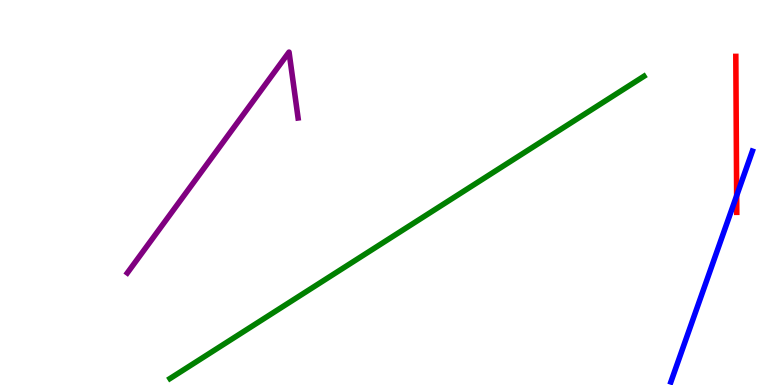[{'lines': ['blue', 'red'], 'intersections': [{'x': 9.51, 'y': 4.92}]}, {'lines': ['green', 'red'], 'intersections': []}, {'lines': ['purple', 'red'], 'intersections': []}, {'lines': ['blue', 'green'], 'intersections': []}, {'lines': ['blue', 'purple'], 'intersections': []}, {'lines': ['green', 'purple'], 'intersections': []}]